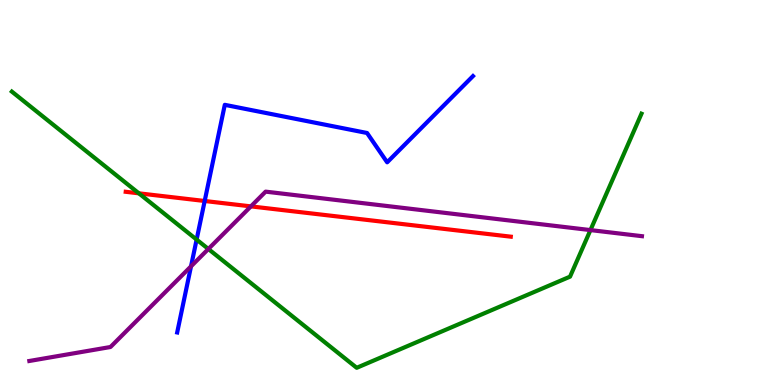[{'lines': ['blue', 'red'], 'intersections': [{'x': 2.64, 'y': 4.78}]}, {'lines': ['green', 'red'], 'intersections': [{'x': 1.79, 'y': 4.98}]}, {'lines': ['purple', 'red'], 'intersections': [{'x': 3.24, 'y': 4.64}]}, {'lines': ['blue', 'green'], 'intersections': [{'x': 2.54, 'y': 3.78}]}, {'lines': ['blue', 'purple'], 'intersections': [{'x': 2.46, 'y': 3.08}]}, {'lines': ['green', 'purple'], 'intersections': [{'x': 2.69, 'y': 3.53}, {'x': 7.62, 'y': 4.02}]}]